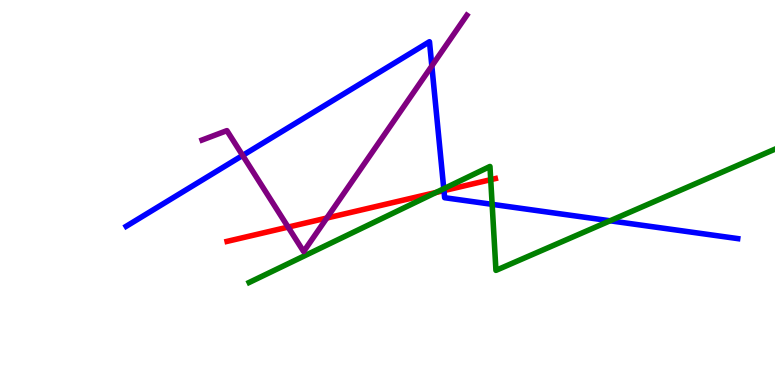[{'lines': ['blue', 'red'], 'intersections': [{'x': 5.73, 'y': 5.05}]}, {'lines': ['green', 'red'], 'intersections': [{'x': 5.63, 'y': 5.0}, {'x': 6.33, 'y': 5.33}]}, {'lines': ['purple', 'red'], 'intersections': [{'x': 3.72, 'y': 4.1}, {'x': 4.22, 'y': 4.34}]}, {'lines': ['blue', 'green'], 'intersections': [{'x': 5.73, 'y': 5.1}, {'x': 6.35, 'y': 4.69}, {'x': 7.87, 'y': 4.27}]}, {'lines': ['blue', 'purple'], 'intersections': [{'x': 3.13, 'y': 5.96}, {'x': 5.57, 'y': 8.29}]}, {'lines': ['green', 'purple'], 'intersections': []}]